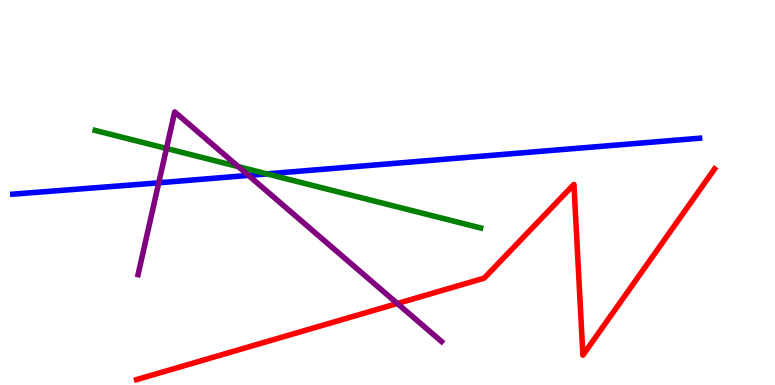[{'lines': ['blue', 'red'], 'intersections': []}, {'lines': ['green', 'red'], 'intersections': []}, {'lines': ['purple', 'red'], 'intersections': [{'x': 5.13, 'y': 2.12}]}, {'lines': ['blue', 'green'], 'intersections': [{'x': 3.44, 'y': 5.48}]}, {'lines': ['blue', 'purple'], 'intersections': [{'x': 2.05, 'y': 5.25}, {'x': 3.21, 'y': 5.44}]}, {'lines': ['green', 'purple'], 'intersections': [{'x': 2.15, 'y': 6.14}, {'x': 3.07, 'y': 5.67}]}]